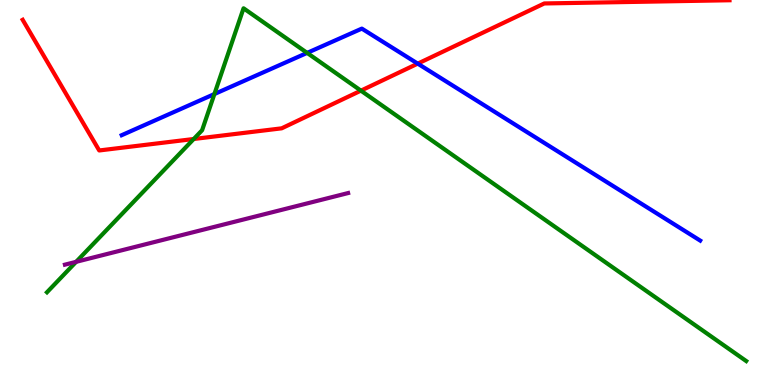[{'lines': ['blue', 'red'], 'intersections': [{'x': 5.39, 'y': 8.35}]}, {'lines': ['green', 'red'], 'intersections': [{'x': 2.5, 'y': 6.39}, {'x': 4.66, 'y': 7.65}]}, {'lines': ['purple', 'red'], 'intersections': []}, {'lines': ['blue', 'green'], 'intersections': [{'x': 2.77, 'y': 7.56}, {'x': 3.96, 'y': 8.63}]}, {'lines': ['blue', 'purple'], 'intersections': []}, {'lines': ['green', 'purple'], 'intersections': [{'x': 0.982, 'y': 3.2}]}]